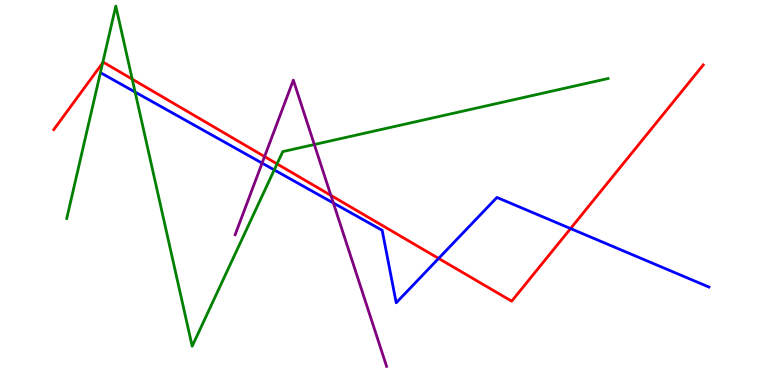[{'lines': ['blue', 'red'], 'intersections': [{'x': 5.66, 'y': 3.29}, {'x': 7.36, 'y': 4.06}]}, {'lines': ['green', 'red'], 'intersections': [{'x': 1.32, 'y': 8.37}, {'x': 1.71, 'y': 7.94}, {'x': 3.57, 'y': 5.74}]}, {'lines': ['purple', 'red'], 'intersections': [{'x': 3.41, 'y': 5.93}, {'x': 4.27, 'y': 4.92}]}, {'lines': ['blue', 'green'], 'intersections': [{'x': 1.74, 'y': 7.61}, {'x': 3.54, 'y': 5.59}]}, {'lines': ['blue', 'purple'], 'intersections': [{'x': 3.38, 'y': 5.76}, {'x': 4.3, 'y': 4.73}]}, {'lines': ['green', 'purple'], 'intersections': [{'x': 4.06, 'y': 6.25}]}]